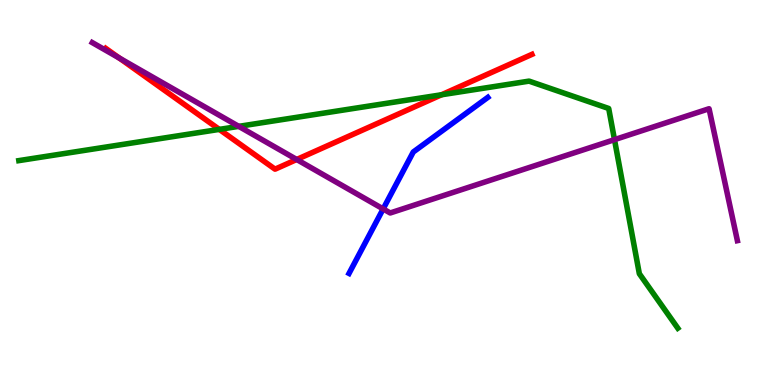[{'lines': ['blue', 'red'], 'intersections': []}, {'lines': ['green', 'red'], 'intersections': [{'x': 2.83, 'y': 6.64}, {'x': 5.7, 'y': 7.54}]}, {'lines': ['purple', 'red'], 'intersections': [{'x': 1.54, 'y': 8.49}, {'x': 3.83, 'y': 5.86}]}, {'lines': ['blue', 'green'], 'intersections': []}, {'lines': ['blue', 'purple'], 'intersections': [{'x': 4.94, 'y': 4.57}]}, {'lines': ['green', 'purple'], 'intersections': [{'x': 3.08, 'y': 6.72}, {'x': 7.93, 'y': 6.37}]}]